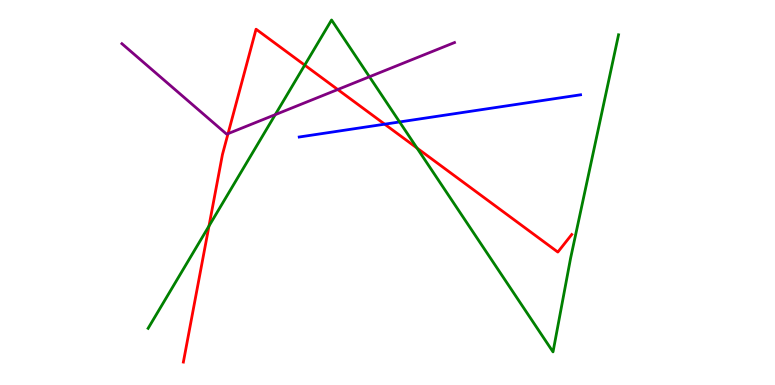[{'lines': ['blue', 'red'], 'intersections': [{'x': 4.96, 'y': 6.77}]}, {'lines': ['green', 'red'], 'intersections': [{'x': 2.7, 'y': 4.13}, {'x': 3.93, 'y': 8.31}, {'x': 5.38, 'y': 6.15}]}, {'lines': ['purple', 'red'], 'intersections': [{'x': 2.94, 'y': 6.53}, {'x': 4.36, 'y': 7.67}]}, {'lines': ['blue', 'green'], 'intersections': [{'x': 5.16, 'y': 6.83}]}, {'lines': ['blue', 'purple'], 'intersections': []}, {'lines': ['green', 'purple'], 'intersections': [{'x': 3.55, 'y': 7.02}, {'x': 4.77, 'y': 8.01}]}]